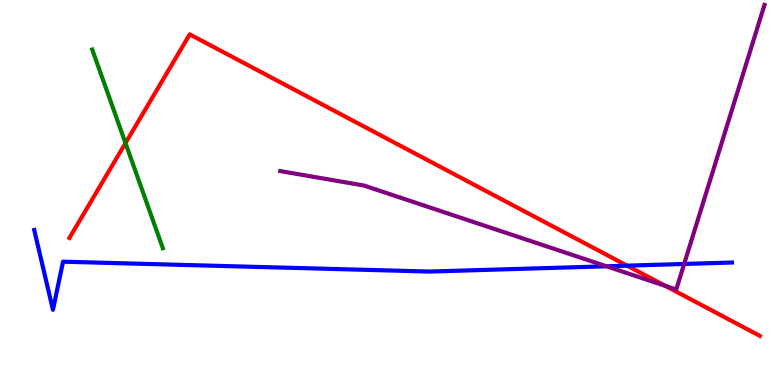[{'lines': ['blue', 'red'], 'intersections': [{'x': 8.09, 'y': 3.1}]}, {'lines': ['green', 'red'], 'intersections': [{'x': 1.62, 'y': 6.28}]}, {'lines': ['purple', 'red'], 'intersections': [{'x': 8.59, 'y': 2.57}]}, {'lines': ['blue', 'green'], 'intersections': []}, {'lines': ['blue', 'purple'], 'intersections': [{'x': 7.83, 'y': 3.08}, {'x': 8.83, 'y': 3.14}]}, {'lines': ['green', 'purple'], 'intersections': []}]